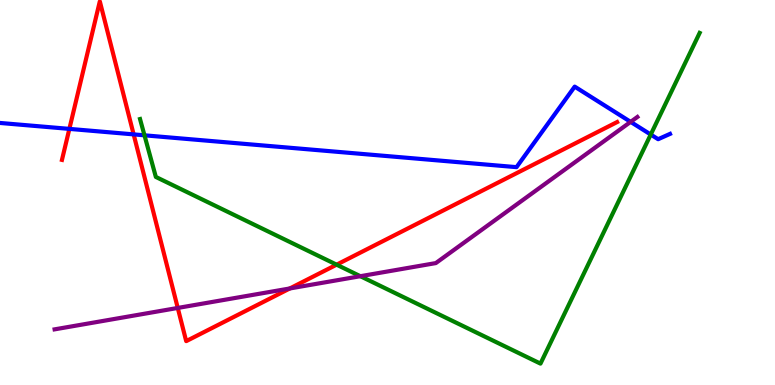[{'lines': ['blue', 'red'], 'intersections': [{'x': 0.895, 'y': 6.65}, {'x': 1.72, 'y': 6.51}]}, {'lines': ['green', 'red'], 'intersections': [{'x': 4.34, 'y': 3.13}]}, {'lines': ['purple', 'red'], 'intersections': [{'x': 2.29, 'y': 2.0}, {'x': 3.74, 'y': 2.51}]}, {'lines': ['blue', 'green'], 'intersections': [{'x': 1.86, 'y': 6.49}, {'x': 8.4, 'y': 6.51}]}, {'lines': ['blue', 'purple'], 'intersections': [{'x': 8.14, 'y': 6.83}]}, {'lines': ['green', 'purple'], 'intersections': [{'x': 4.65, 'y': 2.83}]}]